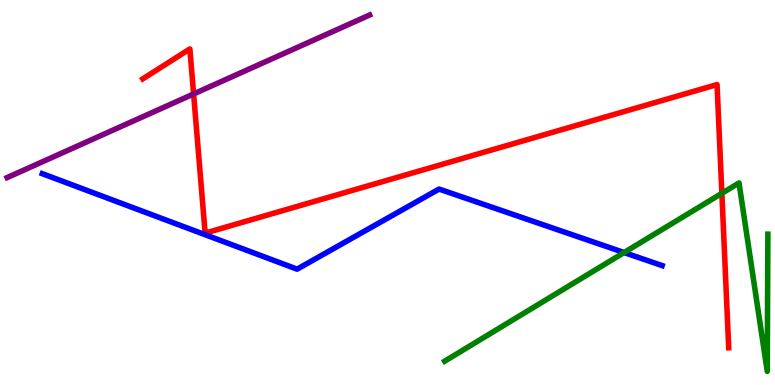[{'lines': ['blue', 'red'], 'intersections': []}, {'lines': ['green', 'red'], 'intersections': [{'x': 9.31, 'y': 4.98}]}, {'lines': ['purple', 'red'], 'intersections': [{'x': 2.5, 'y': 7.56}]}, {'lines': ['blue', 'green'], 'intersections': [{'x': 8.05, 'y': 3.44}]}, {'lines': ['blue', 'purple'], 'intersections': []}, {'lines': ['green', 'purple'], 'intersections': []}]